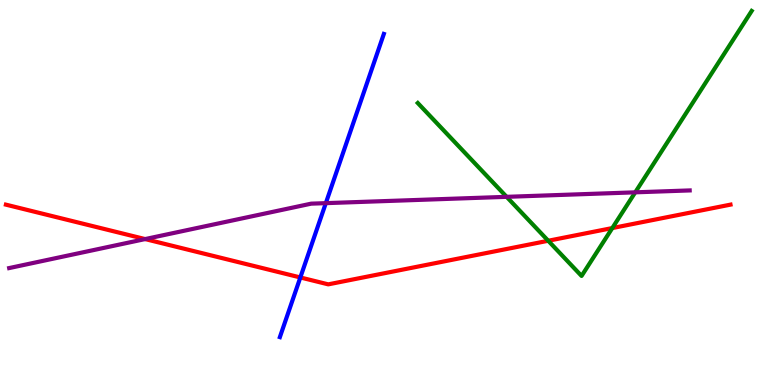[{'lines': ['blue', 'red'], 'intersections': [{'x': 3.88, 'y': 2.79}]}, {'lines': ['green', 'red'], 'intersections': [{'x': 7.07, 'y': 3.75}, {'x': 7.9, 'y': 4.08}]}, {'lines': ['purple', 'red'], 'intersections': [{'x': 1.87, 'y': 3.79}]}, {'lines': ['blue', 'green'], 'intersections': []}, {'lines': ['blue', 'purple'], 'intersections': [{'x': 4.2, 'y': 4.72}]}, {'lines': ['green', 'purple'], 'intersections': [{'x': 6.54, 'y': 4.89}, {'x': 8.2, 'y': 5.0}]}]